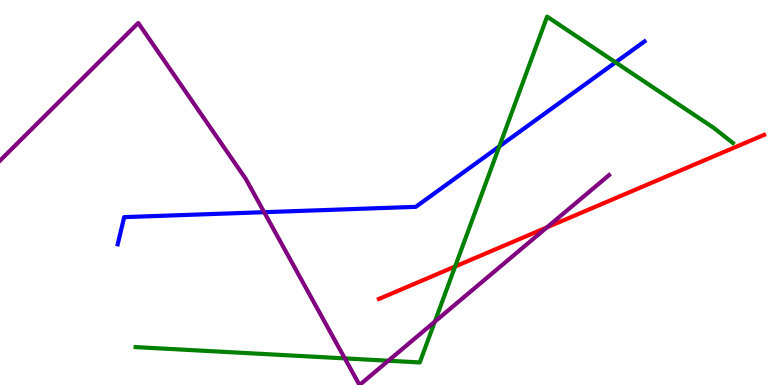[{'lines': ['blue', 'red'], 'intersections': []}, {'lines': ['green', 'red'], 'intersections': [{'x': 5.87, 'y': 3.08}]}, {'lines': ['purple', 'red'], 'intersections': [{'x': 7.06, 'y': 4.09}]}, {'lines': ['blue', 'green'], 'intersections': [{'x': 6.44, 'y': 6.2}, {'x': 7.94, 'y': 8.38}]}, {'lines': ['blue', 'purple'], 'intersections': [{'x': 3.41, 'y': 4.49}]}, {'lines': ['green', 'purple'], 'intersections': [{'x': 4.45, 'y': 0.691}, {'x': 5.01, 'y': 0.63}, {'x': 5.61, 'y': 1.64}]}]